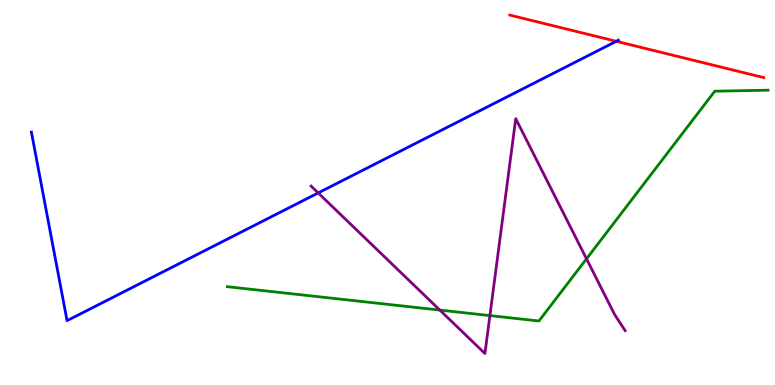[{'lines': ['blue', 'red'], 'intersections': [{'x': 7.95, 'y': 8.93}]}, {'lines': ['green', 'red'], 'intersections': []}, {'lines': ['purple', 'red'], 'intersections': []}, {'lines': ['blue', 'green'], 'intersections': []}, {'lines': ['blue', 'purple'], 'intersections': [{'x': 4.11, 'y': 4.99}]}, {'lines': ['green', 'purple'], 'intersections': [{'x': 5.68, 'y': 1.95}, {'x': 6.32, 'y': 1.8}, {'x': 7.57, 'y': 3.28}]}]